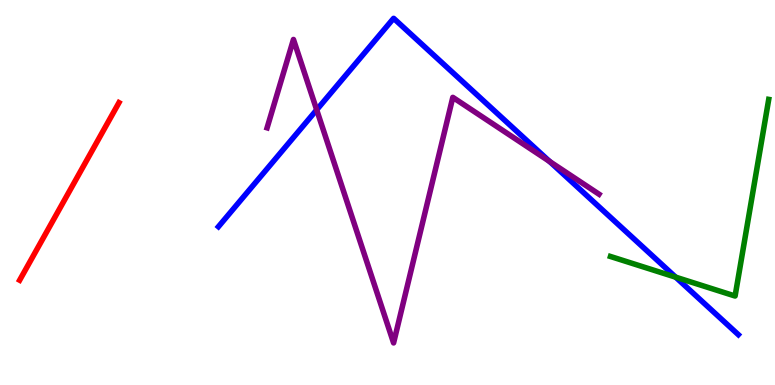[{'lines': ['blue', 'red'], 'intersections': []}, {'lines': ['green', 'red'], 'intersections': []}, {'lines': ['purple', 'red'], 'intersections': []}, {'lines': ['blue', 'green'], 'intersections': [{'x': 8.72, 'y': 2.8}]}, {'lines': ['blue', 'purple'], 'intersections': [{'x': 4.09, 'y': 7.15}, {'x': 7.09, 'y': 5.81}]}, {'lines': ['green', 'purple'], 'intersections': []}]